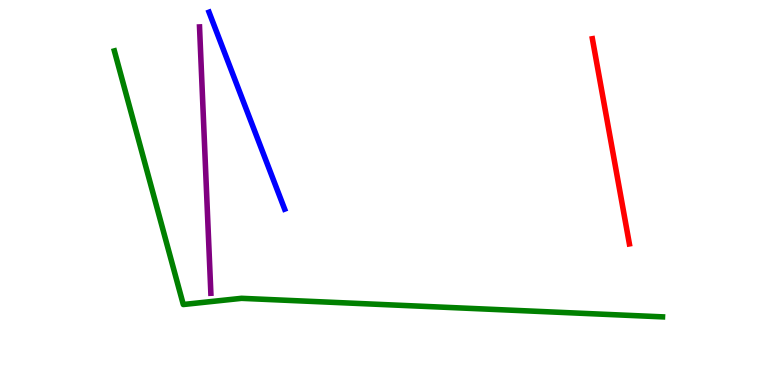[{'lines': ['blue', 'red'], 'intersections': []}, {'lines': ['green', 'red'], 'intersections': []}, {'lines': ['purple', 'red'], 'intersections': []}, {'lines': ['blue', 'green'], 'intersections': []}, {'lines': ['blue', 'purple'], 'intersections': []}, {'lines': ['green', 'purple'], 'intersections': []}]